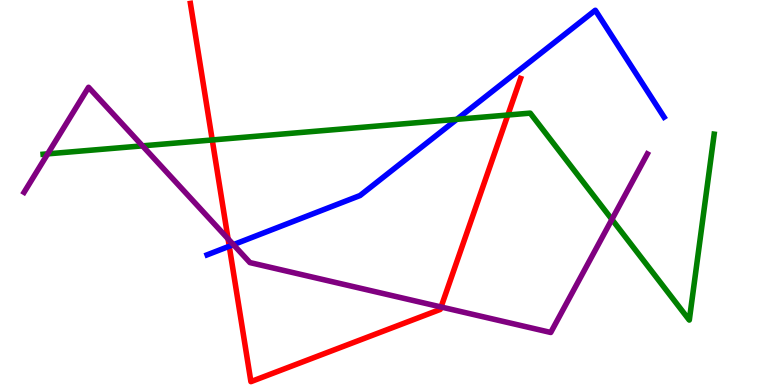[{'lines': ['blue', 'red'], 'intersections': [{'x': 2.96, 'y': 3.6}]}, {'lines': ['green', 'red'], 'intersections': [{'x': 2.74, 'y': 6.36}, {'x': 6.55, 'y': 7.01}]}, {'lines': ['purple', 'red'], 'intersections': [{'x': 2.94, 'y': 3.8}, {'x': 5.69, 'y': 2.03}]}, {'lines': ['blue', 'green'], 'intersections': [{'x': 5.89, 'y': 6.9}]}, {'lines': ['blue', 'purple'], 'intersections': [{'x': 3.01, 'y': 3.65}]}, {'lines': ['green', 'purple'], 'intersections': [{'x': 0.615, 'y': 6.0}, {'x': 1.84, 'y': 6.21}, {'x': 7.9, 'y': 4.3}]}]